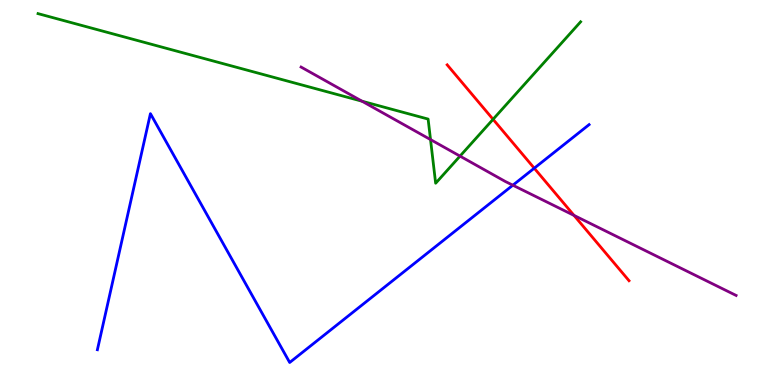[{'lines': ['blue', 'red'], 'intersections': [{'x': 6.89, 'y': 5.63}]}, {'lines': ['green', 'red'], 'intersections': [{'x': 6.36, 'y': 6.9}]}, {'lines': ['purple', 'red'], 'intersections': [{'x': 7.41, 'y': 4.4}]}, {'lines': ['blue', 'green'], 'intersections': []}, {'lines': ['blue', 'purple'], 'intersections': [{'x': 6.62, 'y': 5.19}]}, {'lines': ['green', 'purple'], 'intersections': [{'x': 4.67, 'y': 7.37}, {'x': 5.56, 'y': 6.37}, {'x': 5.94, 'y': 5.95}]}]